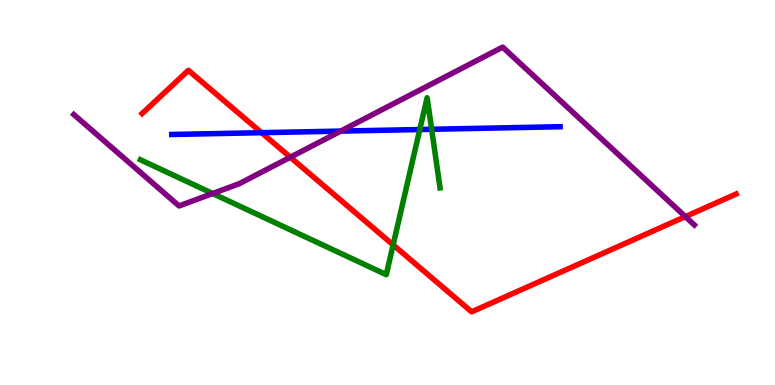[{'lines': ['blue', 'red'], 'intersections': [{'x': 3.37, 'y': 6.55}]}, {'lines': ['green', 'red'], 'intersections': [{'x': 5.07, 'y': 3.64}]}, {'lines': ['purple', 'red'], 'intersections': [{'x': 3.75, 'y': 5.92}, {'x': 8.84, 'y': 4.37}]}, {'lines': ['blue', 'green'], 'intersections': [{'x': 5.42, 'y': 6.64}, {'x': 5.57, 'y': 6.64}]}, {'lines': ['blue', 'purple'], 'intersections': [{'x': 4.4, 'y': 6.59}]}, {'lines': ['green', 'purple'], 'intersections': [{'x': 2.74, 'y': 4.97}]}]